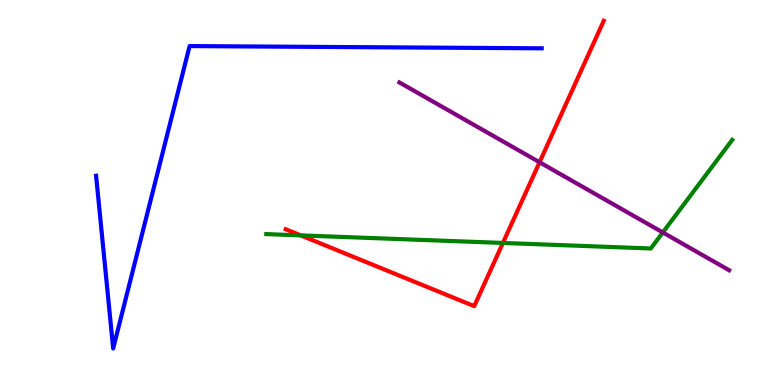[{'lines': ['blue', 'red'], 'intersections': []}, {'lines': ['green', 'red'], 'intersections': [{'x': 3.88, 'y': 3.89}, {'x': 6.49, 'y': 3.69}]}, {'lines': ['purple', 'red'], 'intersections': [{'x': 6.96, 'y': 5.79}]}, {'lines': ['blue', 'green'], 'intersections': []}, {'lines': ['blue', 'purple'], 'intersections': []}, {'lines': ['green', 'purple'], 'intersections': [{'x': 8.55, 'y': 3.96}]}]